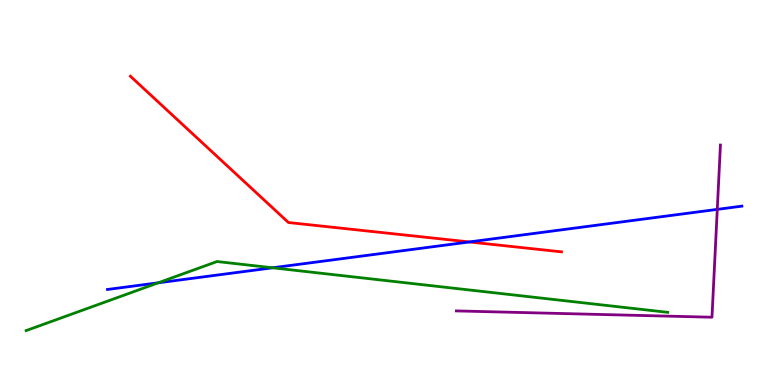[{'lines': ['blue', 'red'], 'intersections': [{'x': 6.06, 'y': 3.72}]}, {'lines': ['green', 'red'], 'intersections': []}, {'lines': ['purple', 'red'], 'intersections': []}, {'lines': ['blue', 'green'], 'intersections': [{'x': 2.04, 'y': 2.65}, {'x': 3.52, 'y': 3.04}]}, {'lines': ['blue', 'purple'], 'intersections': [{'x': 9.26, 'y': 4.56}]}, {'lines': ['green', 'purple'], 'intersections': []}]